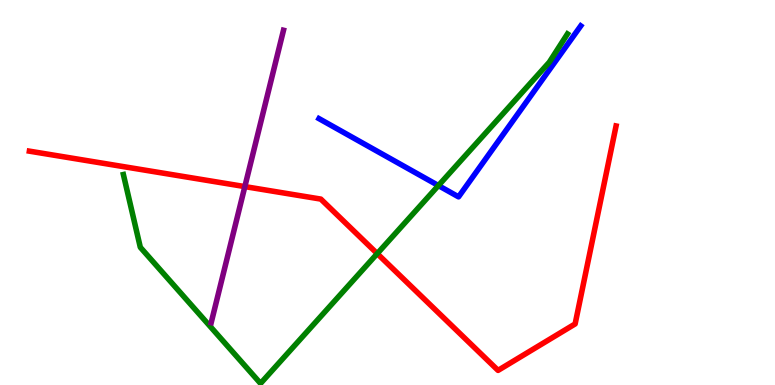[{'lines': ['blue', 'red'], 'intersections': []}, {'lines': ['green', 'red'], 'intersections': [{'x': 4.87, 'y': 3.41}]}, {'lines': ['purple', 'red'], 'intersections': [{'x': 3.16, 'y': 5.15}]}, {'lines': ['blue', 'green'], 'intersections': [{'x': 5.66, 'y': 5.18}]}, {'lines': ['blue', 'purple'], 'intersections': []}, {'lines': ['green', 'purple'], 'intersections': []}]